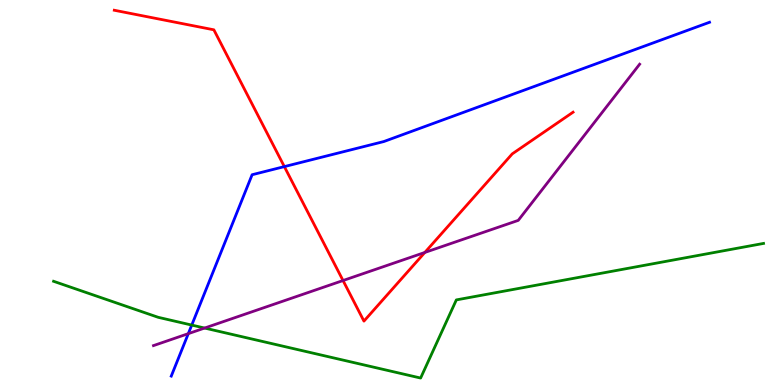[{'lines': ['blue', 'red'], 'intersections': [{'x': 3.67, 'y': 5.67}]}, {'lines': ['green', 'red'], 'intersections': []}, {'lines': ['purple', 'red'], 'intersections': [{'x': 4.43, 'y': 2.71}, {'x': 5.48, 'y': 3.44}]}, {'lines': ['blue', 'green'], 'intersections': [{'x': 2.47, 'y': 1.56}]}, {'lines': ['blue', 'purple'], 'intersections': [{'x': 2.43, 'y': 1.33}]}, {'lines': ['green', 'purple'], 'intersections': [{'x': 2.64, 'y': 1.48}]}]